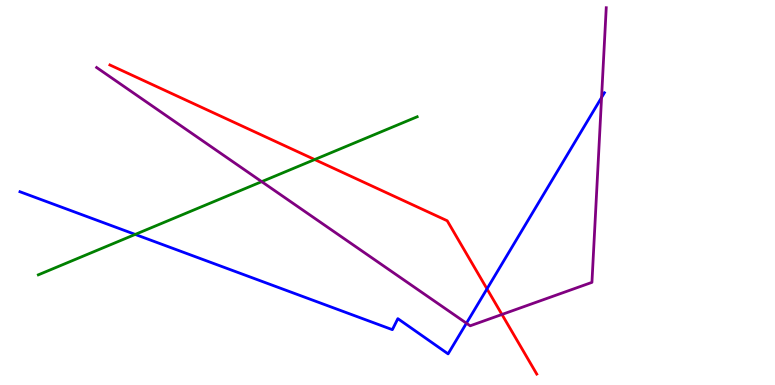[{'lines': ['blue', 'red'], 'intersections': [{'x': 6.28, 'y': 2.5}]}, {'lines': ['green', 'red'], 'intersections': [{'x': 4.06, 'y': 5.86}]}, {'lines': ['purple', 'red'], 'intersections': [{'x': 6.48, 'y': 1.83}]}, {'lines': ['blue', 'green'], 'intersections': [{'x': 1.74, 'y': 3.91}]}, {'lines': ['blue', 'purple'], 'intersections': [{'x': 6.02, 'y': 1.6}, {'x': 7.76, 'y': 7.47}]}, {'lines': ['green', 'purple'], 'intersections': [{'x': 3.38, 'y': 5.28}]}]